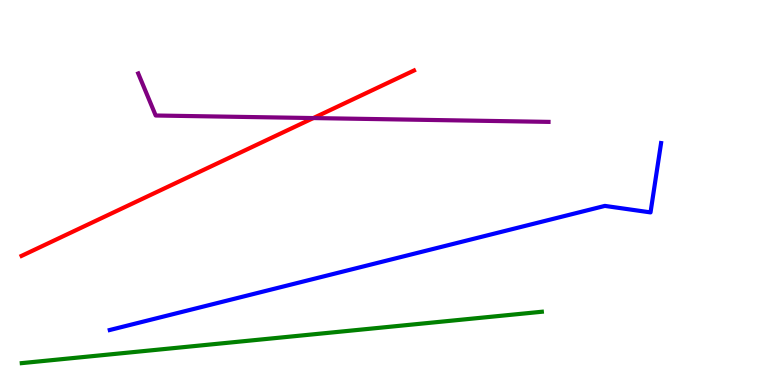[{'lines': ['blue', 'red'], 'intersections': []}, {'lines': ['green', 'red'], 'intersections': []}, {'lines': ['purple', 'red'], 'intersections': [{'x': 4.04, 'y': 6.93}]}, {'lines': ['blue', 'green'], 'intersections': []}, {'lines': ['blue', 'purple'], 'intersections': []}, {'lines': ['green', 'purple'], 'intersections': []}]